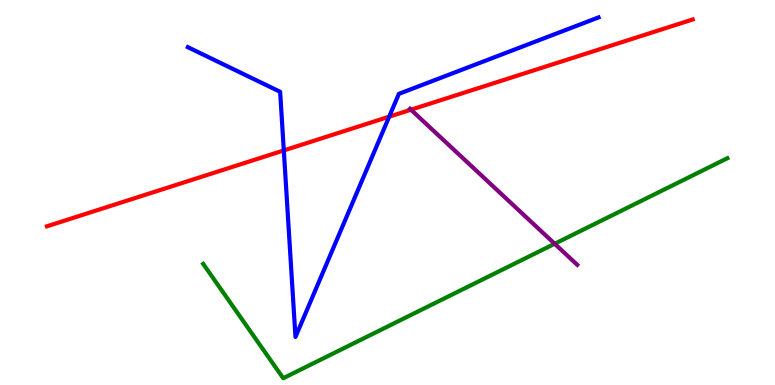[{'lines': ['blue', 'red'], 'intersections': [{'x': 3.66, 'y': 6.09}, {'x': 5.02, 'y': 6.97}]}, {'lines': ['green', 'red'], 'intersections': []}, {'lines': ['purple', 'red'], 'intersections': [{'x': 5.3, 'y': 7.15}]}, {'lines': ['blue', 'green'], 'intersections': []}, {'lines': ['blue', 'purple'], 'intersections': []}, {'lines': ['green', 'purple'], 'intersections': [{'x': 7.16, 'y': 3.67}]}]